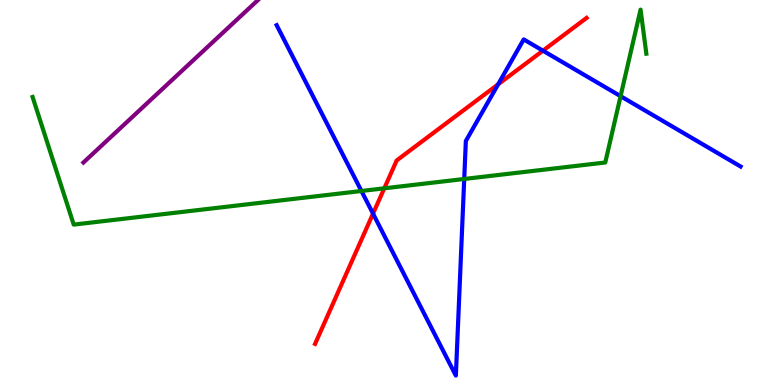[{'lines': ['blue', 'red'], 'intersections': [{'x': 4.81, 'y': 4.45}, {'x': 6.43, 'y': 7.81}, {'x': 7.01, 'y': 8.68}]}, {'lines': ['green', 'red'], 'intersections': [{'x': 4.96, 'y': 5.11}]}, {'lines': ['purple', 'red'], 'intersections': []}, {'lines': ['blue', 'green'], 'intersections': [{'x': 4.66, 'y': 5.04}, {'x': 5.99, 'y': 5.35}, {'x': 8.01, 'y': 7.5}]}, {'lines': ['blue', 'purple'], 'intersections': []}, {'lines': ['green', 'purple'], 'intersections': []}]